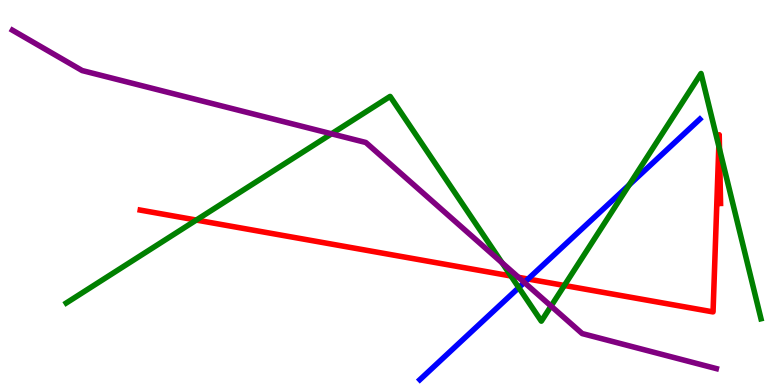[{'lines': ['blue', 'red'], 'intersections': [{'x': 6.81, 'y': 2.75}]}, {'lines': ['green', 'red'], 'intersections': [{'x': 2.53, 'y': 4.28}, {'x': 6.59, 'y': 2.83}, {'x': 7.28, 'y': 2.59}, {'x': 9.28, 'y': 6.2}, {'x': 9.28, 'y': 6.13}]}, {'lines': ['purple', 'red'], 'intersections': [{'x': 6.69, 'y': 2.8}]}, {'lines': ['blue', 'green'], 'intersections': [{'x': 6.69, 'y': 2.53}, {'x': 8.12, 'y': 5.2}]}, {'lines': ['blue', 'purple'], 'intersections': [{'x': 6.77, 'y': 2.66}]}, {'lines': ['green', 'purple'], 'intersections': [{'x': 4.28, 'y': 6.52}, {'x': 6.48, 'y': 3.17}, {'x': 7.11, 'y': 2.05}]}]